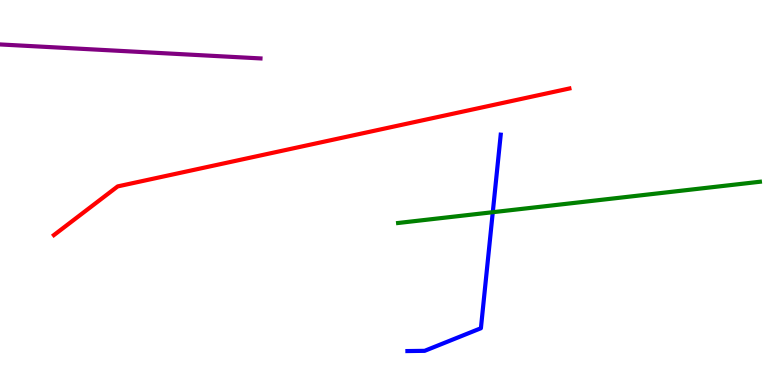[{'lines': ['blue', 'red'], 'intersections': []}, {'lines': ['green', 'red'], 'intersections': []}, {'lines': ['purple', 'red'], 'intersections': []}, {'lines': ['blue', 'green'], 'intersections': [{'x': 6.36, 'y': 4.49}]}, {'lines': ['blue', 'purple'], 'intersections': []}, {'lines': ['green', 'purple'], 'intersections': []}]